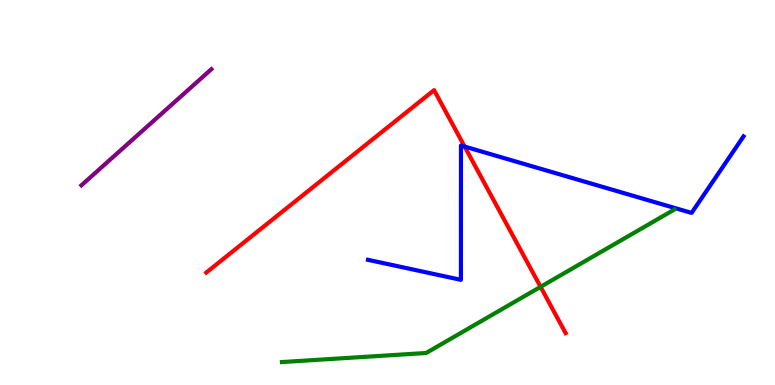[{'lines': ['blue', 'red'], 'intersections': [{'x': 6.0, 'y': 6.19}]}, {'lines': ['green', 'red'], 'intersections': [{'x': 6.98, 'y': 2.55}]}, {'lines': ['purple', 'red'], 'intersections': []}, {'lines': ['blue', 'green'], 'intersections': []}, {'lines': ['blue', 'purple'], 'intersections': []}, {'lines': ['green', 'purple'], 'intersections': []}]